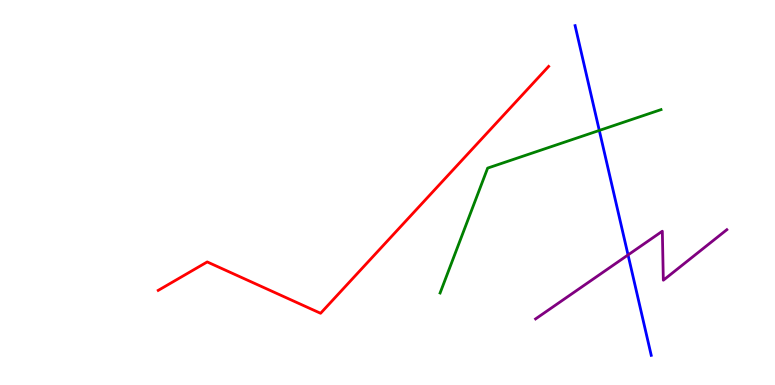[{'lines': ['blue', 'red'], 'intersections': []}, {'lines': ['green', 'red'], 'intersections': []}, {'lines': ['purple', 'red'], 'intersections': []}, {'lines': ['blue', 'green'], 'intersections': [{'x': 7.73, 'y': 6.61}]}, {'lines': ['blue', 'purple'], 'intersections': [{'x': 8.1, 'y': 3.38}]}, {'lines': ['green', 'purple'], 'intersections': []}]